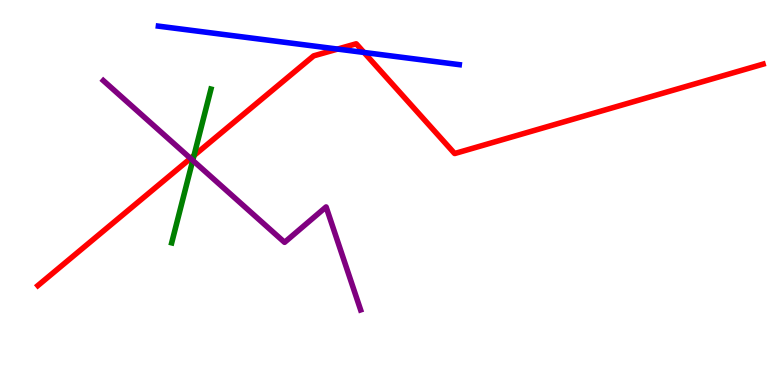[{'lines': ['blue', 'red'], 'intersections': [{'x': 4.36, 'y': 8.73}, {'x': 4.7, 'y': 8.64}]}, {'lines': ['green', 'red'], 'intersections': [{'x': 2.5, 'y': 5.96}]}, {'lines': ['purple', 'red'], 'intersections': [{'x': 2.46, 'y': 5.89}]}, {'lines': ['blue', 'green'], 'intersections': []}, {'lines': ['blue', 'purple'], 'intersections': []}, {'lines': ['green', 'purple'], 'intersections': [{'x': 2.49, 'y': 5.83}]}]